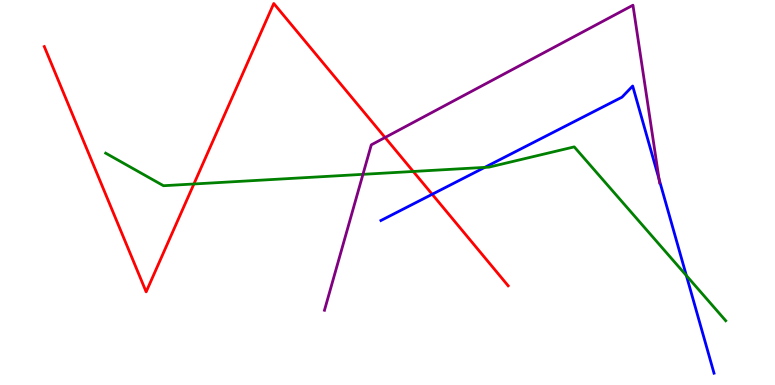[{'lines': ['blue', 'red'], 'intersections': [{'x': 5.58, 'y': 4.95}]}, {'lines': ['green', 'red'], 'intersections': [{'x': 2.5, 'y': 5.22}, {'x': 5.33, 'y': 5.55}]}, {'lines': ['purple', 'red'], 'intersections': [{'x': 4.97, 'y': 6.43}]}, {'lines': ['blue', 'green'], 'intersections': [{'x': 6.25, 'y': 5.65}, {'x': 8.86, 'y': 2.84}]}, {'lines': ['blue', 'purple'], 'intersections': [{'x': 8.5, 'y': 5.35}]}, {'lines': ['green', 'purple'], 'intersections': [{'x': 4.68, 'y': 5.47}]}]